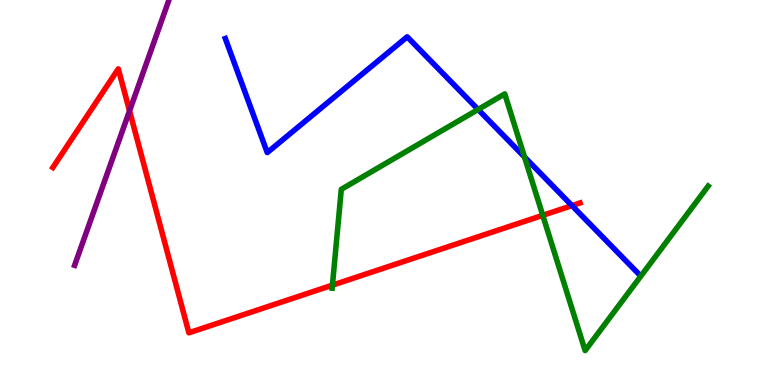[{'lines': ['blue', 'red'], 'intersections': [{'x': 7.38, 'y': 4.66}]}, {'lines': ['green', 'red'], 'intersections': [{'x': 4.29, 'y': 2.59}, {'x': 7.0, 'y': 4.41}]}, {'lines': ['purple', 'red'], 'intersections': [{'x': 1.67, 'y': 7.12}]}, {'lines': ['blue', 'green'], 'intersections': [{'x': 6.17, 'y': 7.16}, {'x': 6.77, 'y': 5.92}]}, {'lines': ['blue', 'purple'], 'intersections': []}, {'lines': ['green', 'purple'], 'intersections': []}]